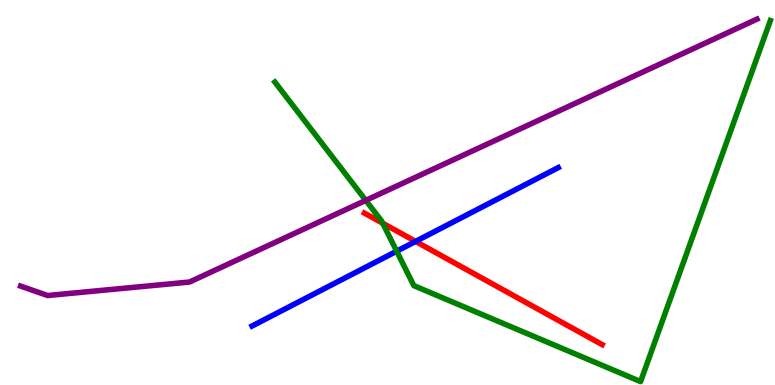[{'lines': ['blue', 'red'], 'intersections': [{'x': 5.36, 'y': 3.73}]}, {'lines': ['green', 'red'], 'intersections': [{'x': 4.94, 'y': 4.2}]}, {'lines': ['purple', 'red'], 'intersections': []}, {'lines': ['blue', 'green'], 'intersections': [{'x': 5.12, 'y': 3.48}]}, {'lines': ['blue', 'purple'], 'intersections': []}, {'lines': ['green', 'purple'], 'intersections': [{'x': 4.72, 'y': 4.8}]}]